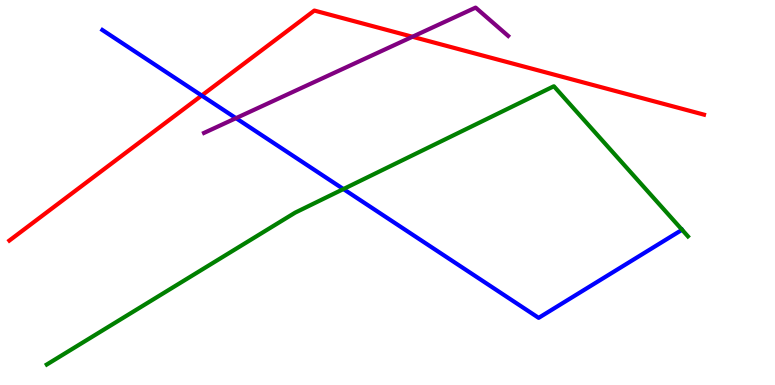[{'lines': ['blue', 'red'], 'intersections': [{'x': 2.6, 'y': 7.52}]}, {'lines': ['green', 'red'], 'intersections': []}, {'lines': ['purple', 'red'], 'intersections': [{'x': 5.32, 'y': 9.05}]}, {'lines': ['blue', 'green'], 'intersections': [{'x': 4.43, 'y': 5.09}]}, {'lines': ['blue', 'purple'], 'intersections': [{'x': 3.04, 'y': 6.93}]}, {'lines': ['green', 'purple'], 'intersections': []}]